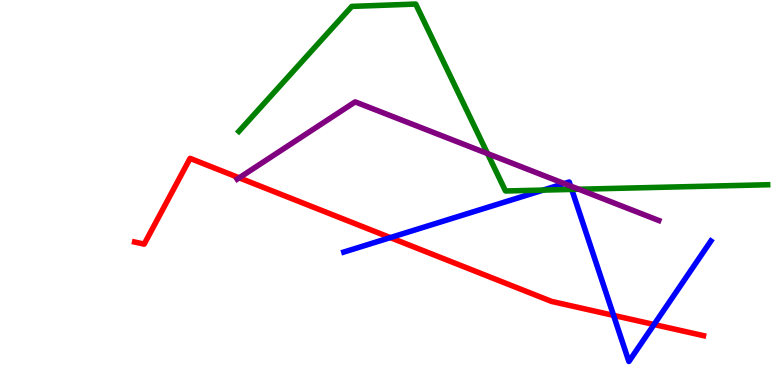[{'lines': ['blue', 'red'], 'intersections': [{'x': 5.04, 'y': 3.83}, {'x': 7.92, 'y': 1.81}, {'x': 8.44, 'y': 1.57}]}, {'lines': ['green', 'red'], 'intersections': []}, {'lines': ['purple', 'red'], 'intersections': [{'x': 3.09, 'y': 5.38}]}, {'lines': ['blue', 'green'], 'intersections': [{'x': 7.01, 'y': 5.06}, {'x': 7.38, 'y': 5.08}]}, {'lines': ['blue', 'purple'], 'intersections': [{'x': 7.28, 'y': 5.23}, {'x': 7.36, 'y': 5.17}]}, {'lines': ['green', 'purple'], 'intersections': [{'x': 6.29, 'y': 6.01}, {'x': 7.47, 'y': 5.08}]}]